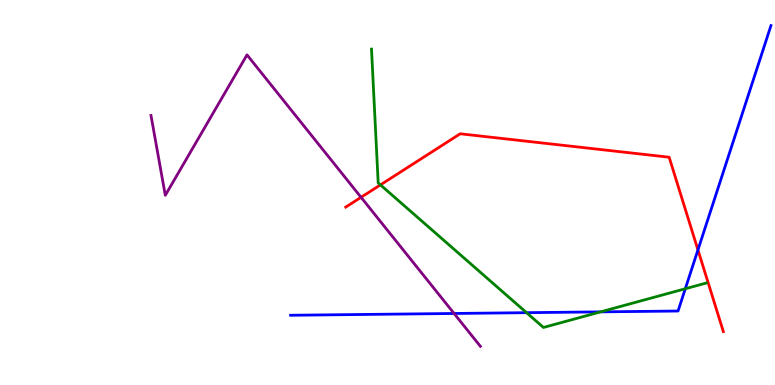[{'lines': ['blue', 'red'], 'intersections': [{'x': 9.01, 'y': 3.51}]}, {'lines': ['green', 'red'], 'intersections': [{'x': 4.91, 'y': 5.2}]}, {'lines': ['purple', 'red'], 'intersections': [{'x': 4.66, 'y': 4.88}]}, {'lines': ['blue', 'green'], 'intersections': [{'x': 6.79, 'y': 1.88}, {'x': 7.75, 'y': 1.9}, {'x': 8.84, 'y': 2.5}]}, {'lines': ['blue', 'purple'], 'intersections': [{'x': 5.86, 'y': 1.86}]}, {'lines': ['green', 'purple'], 'intersections': []}]